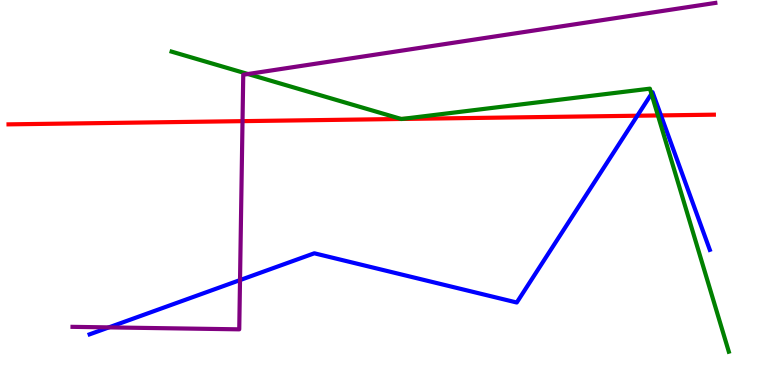[{'lines': ['blue', 'red'], 'intersections': [{'x': 8.22, 'y': 6.99}, {'x': 8.53, 'y': 7.0}]}, {'lines': ['green', 'red'], 'intersections': [{'x': 5.18, 'y': 6.91}, {'x': 5.18, 'y': 6.91}, {'x': 8.49, 'y': 7.0}]}, {'lines': ['purple', 'red'], 'intersections': [{'x': 3.13, 'y': 6.85}]}, {'lines': ['blue', 'green'], 'intersections': [{'x': 8.41, 'y': 7.56}]}, {'lines': ['blue', 'purple'], 'intersections': [{'x': 1.4, 'y': 1.5}, {'x': 3.1, 'y': 2.72}]}, {'lines': ['green', 'purple'], 'intersections': [{'x': 3.2, 'y': 8.08}]}]